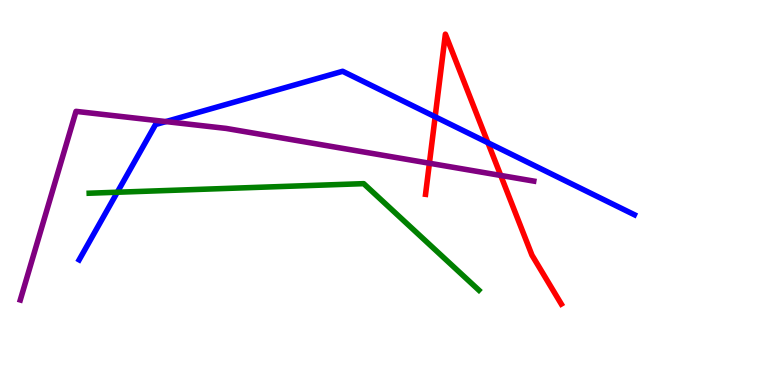[{'lines': ['blue', 'red'], 'intersections': [{'x': 5.61, 'y': 6.97}, {'x': 6.3, 'y': 6.29}]}, {'lines': ['green', 'red'], 'intersections': []}, {'lines': ['purple', 'red'], 'intersections': [{'x': 5.54, 'y': 5.76}, {'x': 6.46, 'y': 5.44}]}, {'lines': ['blue', 'green'], 'intersections': [{'x': 1.51, 'y': 5.01}]}, {'lines': ['blue', 'purple'], 'intersections': [{'x': 2.14, 'y': 6.84}]}, {'lines': ['green', 'purple'], 'intersections': []}]